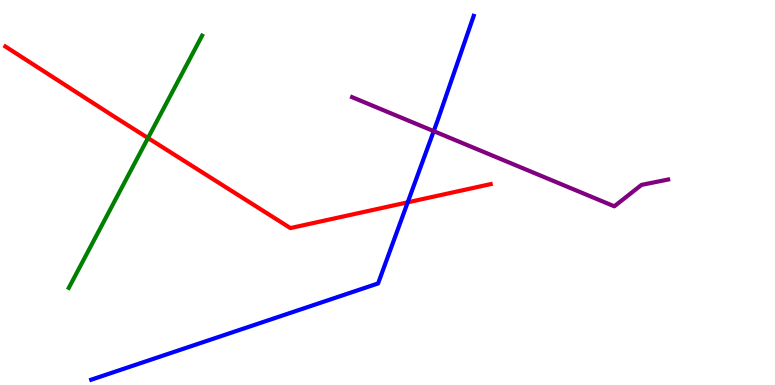[{'lines': ['blue', 'red'], 'intersections': [{'x': 5.26, 'y': 4.74}]}, {'lines': ['green', 'red'], 'intersections': [{'x': 1.91, 'y': 6.42}]}, {'lines': ['purple', 'red'], 'intersections': []}, {'lines': ['blue', 'green'], 'intersections': []}, {'lines': ['blue', 'purple'], 'intersections': [{'x': 5.6, 'y': 6.59}]}, {'lines': ['green', 'purple'], 'intersections': []}]